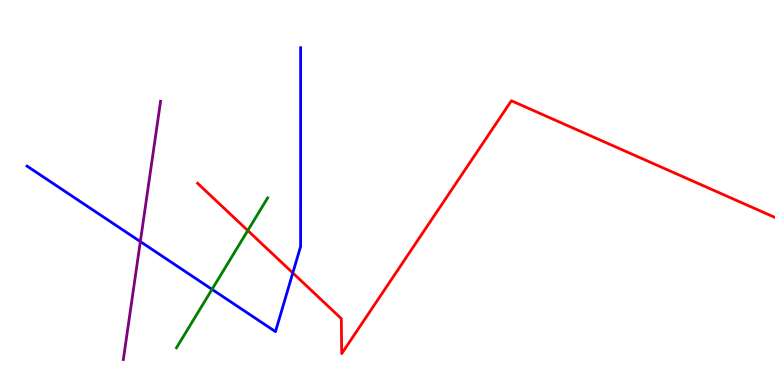[{'lines': ['blue', 'red'], 'intersections': [{'x': 3.78, 'y': 2.91}]}, {'lines': ['green', 'red'], 'intersections': [{'x': 3.2, 'y': 4.01}]}, {'lines': ['purple', 'red'], 'intersections': []}, {'lines': ['blue', 'green'], 'intersections': [{'x': 2.74, 'y': 2.48}]}, {'lines': ['blue', 'purple'], 'intersections': [{'x': 1.81, 'y': 3.72}]}, {'lines': ['green', 'purple'], 'intersections': []}]